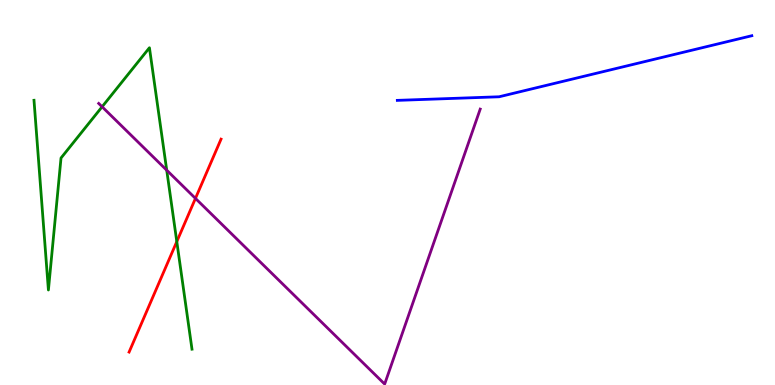[{'lines': ['blue', 'red'], 'intersections': []}, {'lines': ['green', 'red'], 'intersections': [{'x': 2.28, 'y': 3.72}]}, {'lines': ['purple', 'red'], 'intersections': [{'x': 2.52, 'y': 4.85}]}, {'lines': ['blue', 'green'], 'intersections': []}, {'lines': ['blue', 'purple'], 'intersections': []}, {'lines': ['green', 'purple'], 'intersections': [{'x': 1.32, 'y': 7.23}, {'x': 2.15, 'y': 5.58}]}]